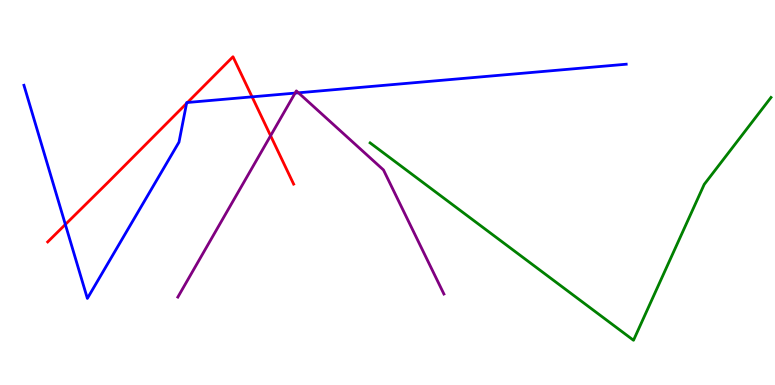[{'lines': ['blue', 'red'], 'intersections': [{'x': 0.843, 'y': 4.17}, {'x': 2.41, 'y': 7.31}, {'x': 2.42, 'y': 7.34}, {'x': 3.25, 'y': 7.48}]}, {'lines': ['green', 'red'], 'intersections': []}, {'lines': ['purple', 'red'], 'intersections': [{'x': 3.49, 'y': 6.47}]}, {'lines': ['blue', 'green'], 'intersections': []}, {'lines': ['blue', 'purple'], 'intersections': [{'x': 3.81, 'y': 7.58}, {'x': 3.85, 'y': 7.59}]}, {'lines': ['green', 'purple'], 'intersections': []}]